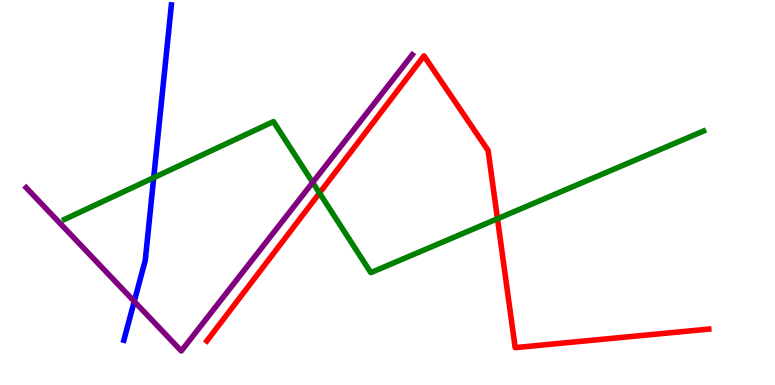[{'lines': ['blue', 'red'], 'intersections': []}, {'lines': ['green', 'red'], 'intersections': [{'x': 4.12, 'y': 4.99}, {'x': 6.42, 'y': 4.32}]}, {'lines': ['purple', 'red'], 'intersections': []}, {'lines': ['blue', 'green'], 'intersections': [{'x': 1.98, 'y': 5.39}]}, {'lines': ['blue', 'purple'], 'intersections': [{'x': 1.73, 'y': 2.17}]}, {'lines': ['green', 'purple'], 'intersections': [{'x': 4.03, 'y': 5.26}]}]